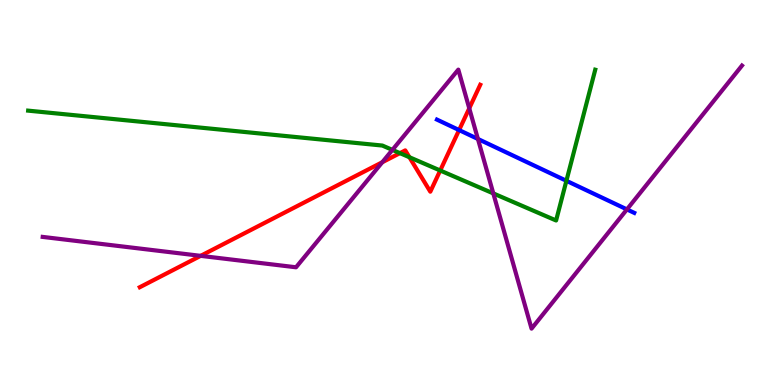[{'lines': ['blue', 'red'], 'intersections': [{'x': 5.92, 'y': 6.62}]}, {'lines': ['green', 'red'], 'intersections': [{'x': 5.16, 'y': 6.02}, {'x': 5.28, 'y': 5.92}, {'x': 5.68, 'y': 5.57}]}, {'lines': ['purple', 'red'], 'intersections': [{'x': 2.59, 'y': 3.35}, {'x': 4.93, 'y': 5.79}, {'x': 6.05, 'y': 7.19}]}, {'lines': ['blue', 'green'], 'intersections': [{'x': 7.31, 'y': 5.3}]}, {'lines': ['blue', 'purple'], 'intersections': [{'x': 6.17, 'y': 6.39}, {'x': 8.09, 'y': 4.56}]}, {'lines': ['green', 'purple'], 'intersections': [{'x': 5.06, 'y': 6.11}, {'x': 6.37, 'y': 4.98}]}]